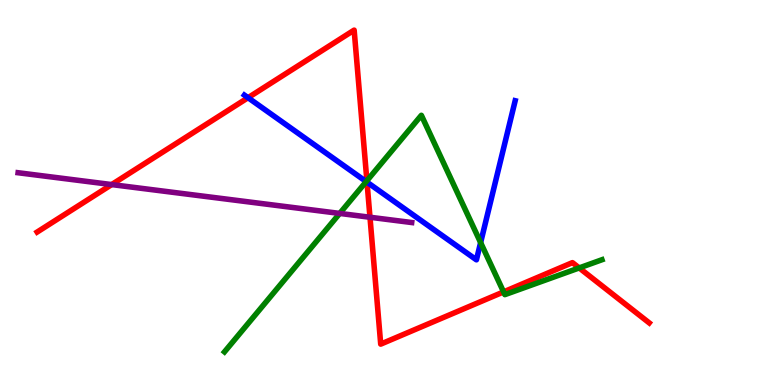[{'lines': ['blue', 'red'], 'intersections': [{'x': 3.2, 'y': 7.46}, {'x': 4.74, 'y': 5.27}]}, {'lines': ['green', 'red'], 'intersections': [{'x': 4.73, 'y': 5.31}, {'x': 6.5, 'y': 2.42}, {'x': 7.47, 'y': 3.04}]}, {'lines': ['purple', 'red'], 'intersections': [{'x': 1.44, 'y': 5.21}, {'x': 4.77, 'y': 4.36}]}, {'lines': ['blue', 'green'], 'intersections': [{'x': 4.73, 'y': 5.28}, {'x': 6.2, 'y': 3.7}]}, {'lines': ['blue', 'purple'], 'intersections': []}, {'lines': ['green', 'purple'], 'intersections': [{'x': 4.38, 'y': 4.46}]}]